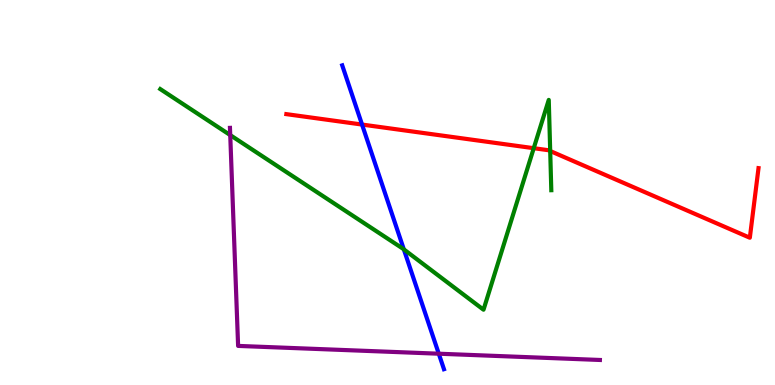[{'lines': ['blue', 'red'], 'intersections': [{'x': 4.67, 'y': 6.76}]}, {'lines': ['green', 'red'], 'intersections': [{'x': 6.89, 'y': 6.15}, {'x': 7.1, 'y': 6.08}]}, {'lines': ['purple', 'red'], 'intersections': []}, {'lines': ['blue', 'green'], 'intersections': [{'x': 5.21, 'y': 3.52}]}, {'lines': ['blue', 'purple'], 'intersections': [{'x': 5.66, 'y': 0.813}]}, {'lines': ['green', 'purple'], 'intersections': [{'x': 2.97, 'y': 6.49}]}]